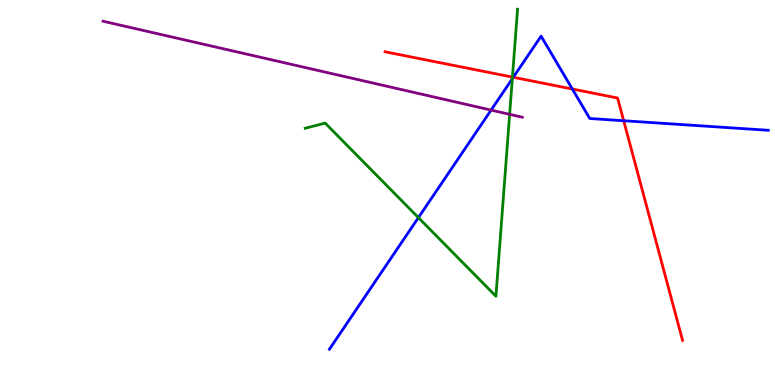[{'lines': ['blue', 'red'], 'intersections': [{'x': 6.62, 'y': 7.99}, {'x': 7.39, 'y': 7.69}, {'x': 8.05, 'y': 6.86}]}, {'lines': ['green', 'red'], 'intersections': [{'x': 6.61, 'y': 8.0}]}, {'lines': ['purple', 'red'], 'intersections': []}, {'lines': ['blue', 'green'], 'intersections': [{'x': 5.4, 'y': 4.35}, {'x': 6.61, 'y': 7.96}]}, {'lines': ['blue', 'purple'], 'intersections': [{'x': 6.34, 'y': 7.14}]}, {'lines': ['green', 'purple'], 'intersections': [{'x': 6.58, 'y': 7.03}]}]